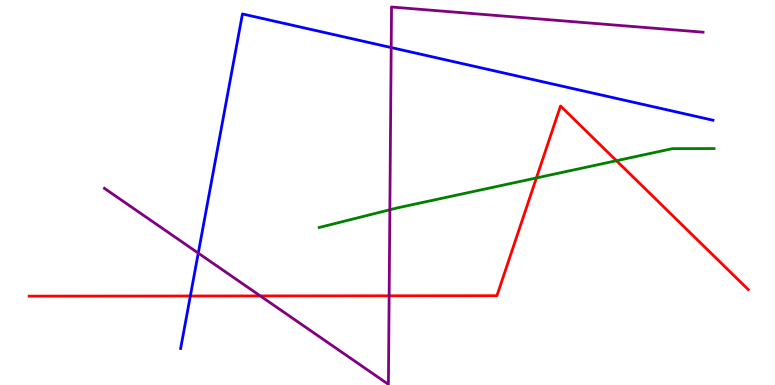[{'lines': ['blue', 'red'], 'intersections': [{'x': 2.46, 'y': 2.31}]}, {'lines': ['green', 'red'], 'intersections': [{'x': 6.92, 'y': 5.38}, {'x': 7.95, 'y': 5.83}]}, {'lines': ['purple', 'red'], 'intersections': [{'x': 3.36, 'y': 2.31}, {'x': 5.02, 'y': 2.32}]}, {'lines': ['blue', 'green'], 'intersections': []}, {'lines': ['blue', 'purple'], 'intersections': [{'x': 2.56, 'y': 3.43}, {'x': 5.05, 'y': 8.76}]}, {'lines': ['green', 'purple'], 'intersections': [{'x': 5.03, 'y': 4.55}]}]